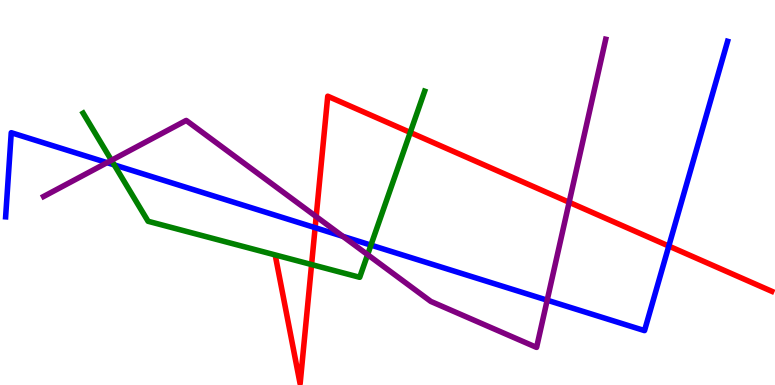[{'lines': ['blue', 'red'], 'intersections': [{'x': 4.07, 'y': 4.09}, {'x': 8.63, 'y': 3.61}]}, {'lines': ['green', 'red'], 'intersections': [{'x': 4.02, 'y': 3.13}, {'x': 5.29, 'y': 6.56}]}, {'lines': ['purple', 'red'], 'intersections': [{'x': 4.08, 'y': 4.37}, {'x': 7.34, 'y': 4.75}]}, {'lines': ['blue', 'green'], 'intersections': [{'x': 1.47, 'y': 5.72}, {'x': 4.79, 'y': 3.63}]}, {'lines': ['blue', 'purple'], 'intersections': [{'x': 1.38, 'y': 5.78}, {'x': 4.42, 'y': 3.86}, {'x': 7.06, 'y': 2.2}]}, {'lines': ['green', 'purple'], 'intersections': [{'x': 1.44, 'y': 5.84}, {'x': 4.74, 'y': 3.39}]}]